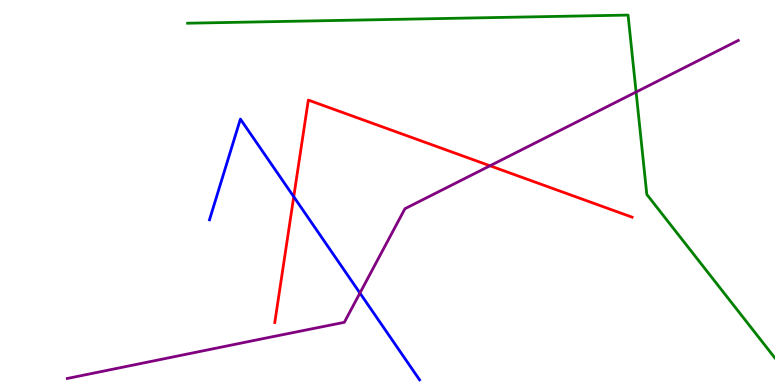[{'lines': ['blue', 'red'], 'intersections': [{'x': 3.79, 'y': 4.89}]}, {'lines': ['green', 'red'], 'intersections': []}, {'lines': ['purple', 'red'], 'intersections': [{'x': 6.32, 'y': 5.69}]}, {'lines': ['blue', 'green'], 'intersections': []}, {'lines': ['blue', 'purple'], 'intersections': [{'x': 4.64, 'y': 2.39}]}, {'lines': ['green', 'purple'], 'intersections': [{'x': 8.21, 'y': 7.61}]}]